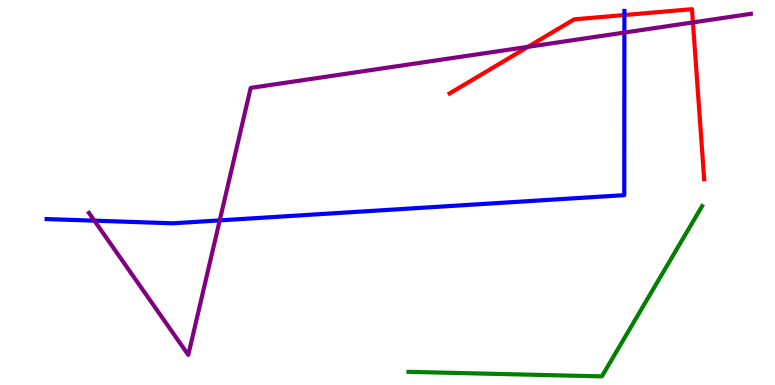[{'lines': ['blue', 'red'], 'intersections': [{'x': 8.06, 'y': 9.61}]}, {'lines': ['green', 'red'], 'intersections': []}, {'lines': ['purple', 'red'], 'intersections': [{'x': 6.81, 'y': 8.78}, {'x': 8.94, 'y': 9.42}]}, {'lines': ['blue', 'green'], 'intersections': []}, {'lines': ['blue', 'purple'], 'intersections': [{'x': 1.22, 'y': 4.27}, {'x': 2.84, 'y': 4.28}, {'x': 8.06, 'y': 9.15}]}, {'lines': ['green', 'purple'], 'intersections': []}]